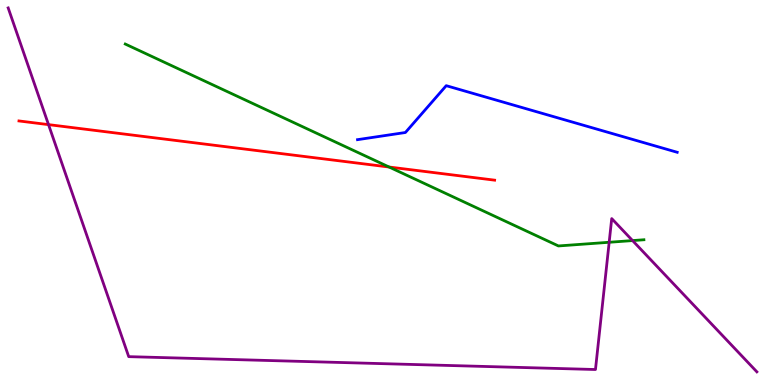[{'lines': ['blue', 'red'], 'intersections': []}, {'lines': ['green', 'red'], 'intersections': [{'x': 5.02, 'y': 5.66}]}, {'lines': ['purple', 'red'], 'intersections': [{'x': 0.626, 'y': 6.76}]}, {'lines': ['blue', 'green'], 'intersections': []}, {'lines': ['blue', 'purple'], 'intersections': []}, {'lines': ['green', 'purple'], 'intersections': [{'x': 7.86, 'y': 3.71}, {'x': 8.16, 'y': 3.75}]}]